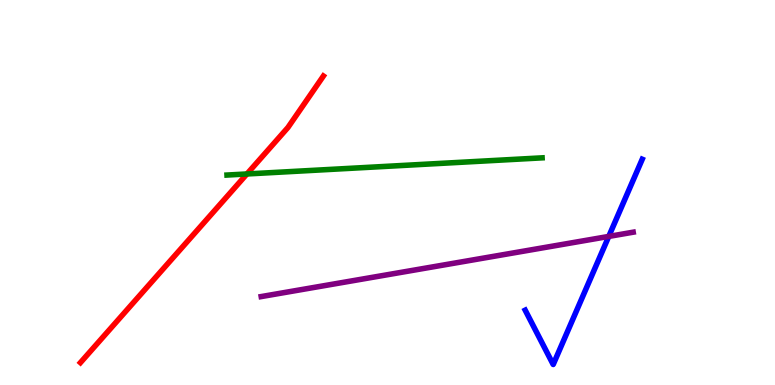[{'lines': ['blue', 'red'], 'intersections': []}, {'lines': ['green', 'red'], 'intersections': [{'x': 3.19, 'y': 5.48}]}, {'lines': ['purple', 'red'], 'intersections': []}, {'lines': ['blue', 'green'], 'intersections': []}, {'lines': ['blue', 'purple'], 'intersections': [{'x': 7.85, 'y': 3.86}]}, {'lines': ['green', 'purple'], 'intersections': []}]